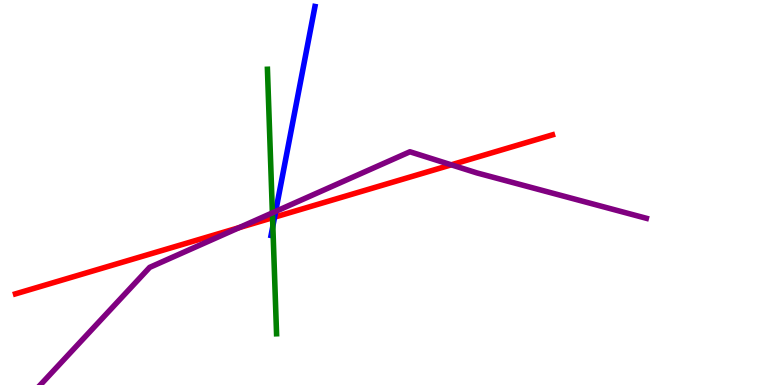[{'lines': ['blue', 'red'], 'intersections': [{'x': 3.54, 'y': 4.36}]}, {'lines': ['green', 'red'], 'intersections': [{'x': 3.52, 'y': 4.34}]}, {'lines': ['purple', 'red'], 'intersections': [{'x': 3.09, 'y': 4.09}, {'x': 5.82, 'y': 5.72}]}, {'lines': ['blue', 'green'], 'intersections': [{'x': 3.52, 'y': 4.13}]}, {'lines': ['blue', 'purple'], 'intersections': [{'x': 3.56, 'y': 4.51}]}, {'lines': ['green', 'purple'], 'intersections': [{'x': 3.51, 'y': 4.47}]}]